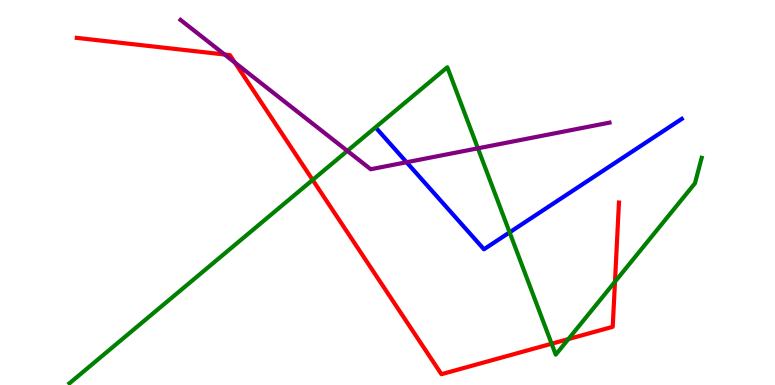[{'lines': ['blue', 'red'], 'intersections': []}, {'lines': ['green', 'red'], 'intersections': [{'x': 4.03, 'y': 5.33}, {'x': 7.12, 'y': 1.07}, {'x': 7.33, 'y': 1.19}, {'x': 7.94, 'y': 2.68}]}, {'lines': ['purple', 'red'], 'intersections': [{'x': 2.9, 'y': 8.58}, {'x': 3.03, 'y': 8.38}]}, {'lines': ['blue', 'green'], 'intersections': [{'x': 6.58, 'y': 3.96}]}, {'lines': ['blue', 'purple'], 'intersections': [{'x': 5.25, 'y': 5.79}]}, {'lines': ['green', 'purple'], 'intersections': [{'x': 4.48, 'y': 6.08}, {'x': 6.17, 'y': 6.15}]}]